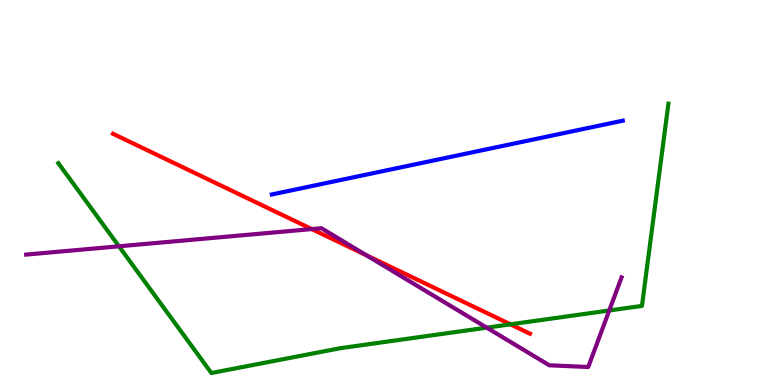[{'lines': ['blue', 'red'], 'intersections': []}, {'lines': ['green', 'red'], 'intersections': [{'x': 6.59, 'y': 1.58}]}, {'lines': ['purple', 'red'], 'intersections': [{'x': 4.02, 'y': 4.05}, {'x': 4.73, 'y': 3.37}]}, {'lines': ['blue', 'green'], 'intersections': []}, {'lines': ['blue', 'purple'], 'intersections': []}, {'lines': ['green', 'purple'], 'intersections': [{'x': 1.54, 'y': 3.6}, {'x': 6.28, 'y': 1.49}, {'x': 7.86, 'y': 1.94}]}]